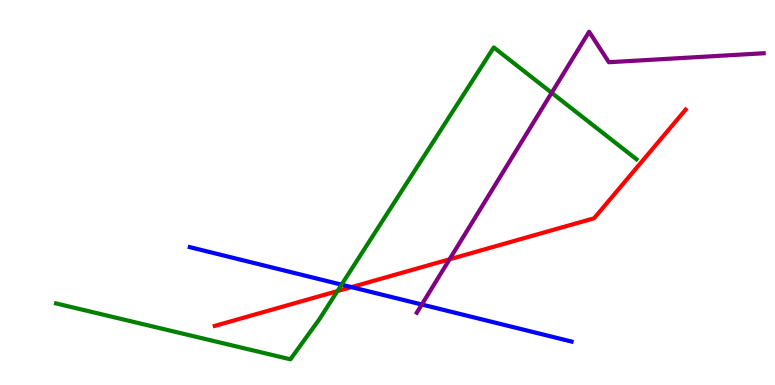[{'lines': ['blue', 'red'], 'intersections': [{'x': 4.54, 'y': 2.54}]}, {'lines': ['green', 'red'], 'intersections': [{'x': 4.35, 'y': 2.44}]}, {'lines': ['purple', 'red'], 'intersections': [{'x': 5.8, 'y': 3.27}]}, {'lines': ['blue', 'green'], 'intersections': [{'x': 4.41, 'y': 2.61}]}, {'lines': ['blue', 'purple'], 'intersections': [{'x': 5.44, 'y': 2.09}]}, {'lines': ['green', 'purple'], 'intersections': [{'x': 7.12, 'y': 7.59}]}]